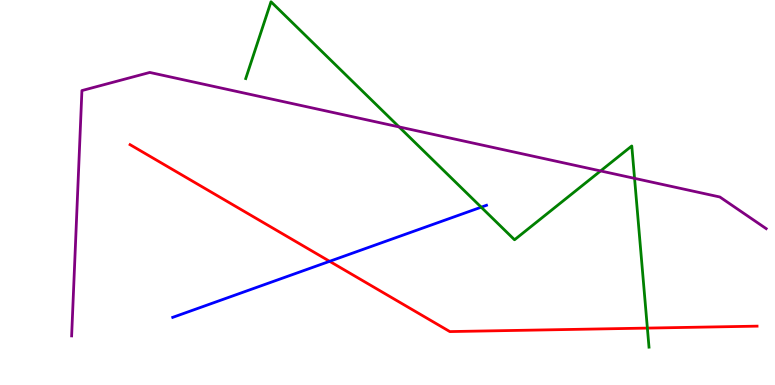[{'lines': ['blue', 'red'], 'intersections': [{'x': 4.25, 'y': 3.21}]}, {'lines': ['green', 'red'], 'intersections': [{'x': 8.35, 'y': 1.48}]}, {'lines': ['purple', 'red'], 'intersections': []}, {'lines': ['blue', 'green'], 'intersections': [{'x': 6.21, 'y': 4.62}]}, {'lines': ['blue', 'purple'], 'intersections': []}, {'lines': ['green', 'purple'], 'intersections': [{'x': 5.15, 'y': 6.7}, {'x': 7.75, 'y': 5.56}, {'x': 8.19, 'y': 5.37}]}]